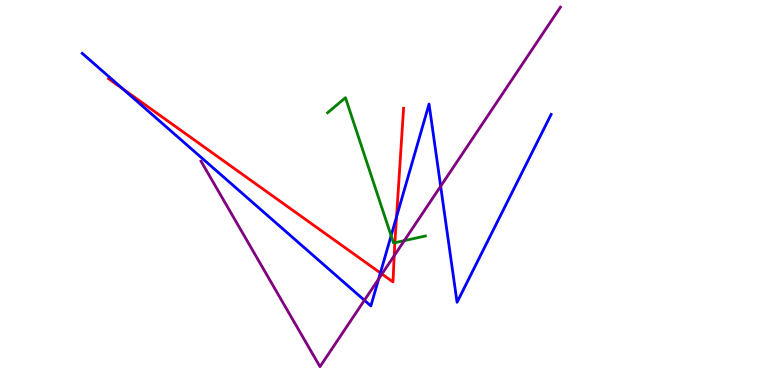[{'lines': ['blue', 'red'], 'intersections': [{'x': 1.58, 'y': 7.69}, {'x': 4.91, 'y': 2.91}, {'x': 5.12, 'y': 4.37}]}, {'lines': ['green', 'red'], 'intersections': [{'x': 5.1, 'y': 3.7}]}, {'lines': ['purple', 'red'], 'intersections': [{'x': 4.93, 'y': 2.88}, {'x': 5.09, 'y': 3.36}]}, {'lines': ['blue', 'green'], 'intersections': [{'x': 5.05, 'y': 3.88}]}, {'lines': ['blue', 'purple'], 'intersections': [{'x': 4.7, 'y': 2.2}, {'x': 4.89, 'y': 2.75}, {'x': 5.69, 'y': 5.16}]}, {'lines': ['green', 'purple'], 'intersections': [{'x': 5.22, 'y': 3.75}]}]